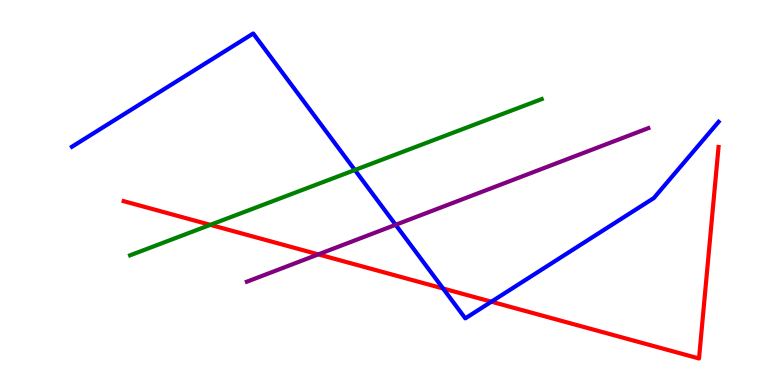[{'lines': ['blue', 'red'], 'intersections': [{'x': 5.72, 'y': 2.51}, {'x': 6.34, 'y': 2.16}]}, {'lines': ['green', 'red'], 'intersections': [{'x': 2.71, 'y': 4.16}]}, {'lines': ['purple', 'red'], 'intersections': [{'x': 4.11, 'y': 3.39}]}, {'lines': ['blue', 'green'], 'intersections': [{'x': 4.58, 'y': 5.58}]}, {'lines': ['blue', 'purple'], 'intersections': [{'x': 5.11, 'y': 4.16}]}, {'lines': ['green', 'purple'], 'intersections': []}]